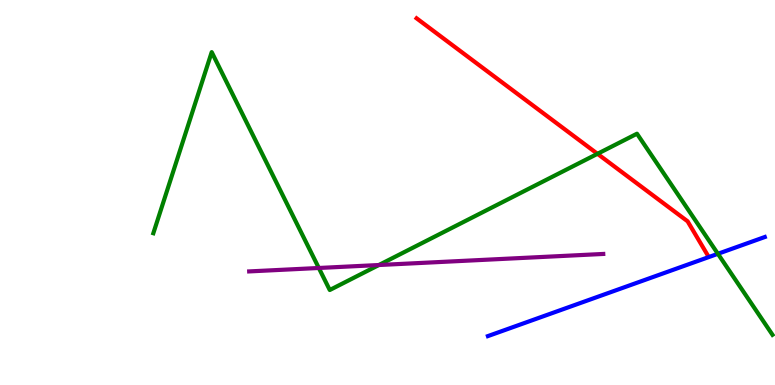[{'lines': ['blue', 'red'], 'intersections': []}, {'lines': ['green', 'red'], 'intersections': [{'x': 7.71, 'y': 6.0}]}, {'lines': ['purple', 'red'], 'intersections': []}, {'lines': ['blue', 'green'], 'intersections': [{'x': 9.26, 'y': 3.41}]}, {'lines': ['blue', 'purple'], 'intersections': []}, {'lines': ['green', 'purple'], 'intersections': [{'x': 4.11, 'y': 3.04}, {'x': 4.89, 'y': 3.12}]}]